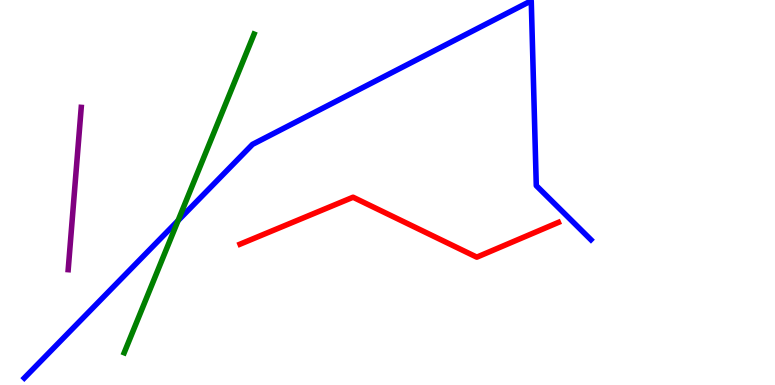[{'lines': ['blue', 'red'], 'intersections': []}, {'lines': ['green', 'red'], 'intersections': []}, {'lines': ['purple', 'red'], 'intersections': []}, {'lines': ['blue', 'green'], 'intersections': [{'x': 2.3, 'y': 4.27}]}, {'lines': ['blue', 'purple'], 'intersections': []}, {'lines': ['green', 'purple'], 'intersections': []}]